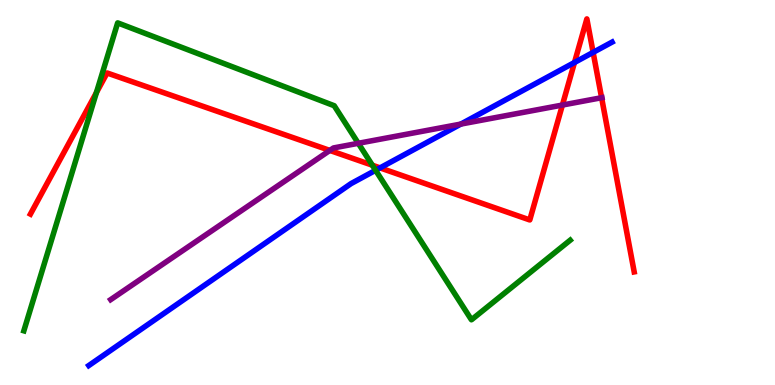[{'lines': ['blue', 'red'], 'intersections': [{'x': 4.9, 'y': 5.64}, {'x': 7.41, 'y': 8.38}, {'x': 7.65, 'y': 8.64}]}, {'lines': ['green', 'red'], 'intersections': [{'x': 1.24, 'y': 7.6}, {'x': 4.8, 'y': 5.71}]}, {'lines': ['purple', 'red'], 'intersections': [{'x': 4.26, 'y': 6.09}, {'x': 7.26, 'y': 7.27}, {'x': 7.76, 'y': 7.46}]}, {'lines': ['blue', 'green'], 'intersections': [{'x': 4.85, 'y': 5.58}]}, {'lines': ['blue', 'purple'], 'intersections': [{'x': 5.95, 'y': 6.78}]}, {'lines': ['green', 'purple'], 'intersections': [{'x': 4.62, 'y': 6.28}]}]